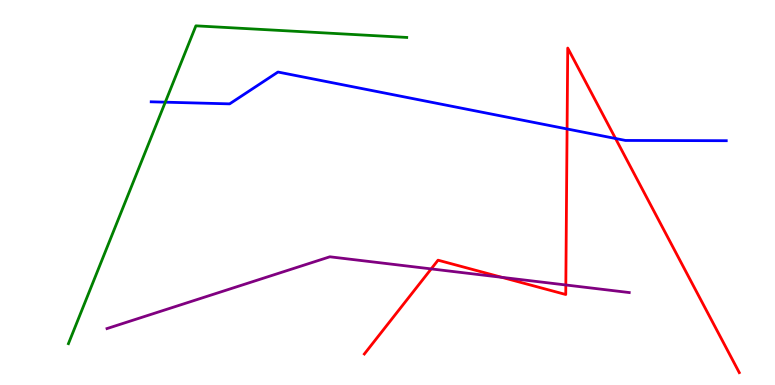[{'lines': ['blue', 'red'], 'intersections': [{'x': 7.32, 'y': 6.65}, {'x': 7.94, 'y': 6.4}]}, {'lines': ['green', 'red'], 'intersections': []}, {'lines': ['purple', 'red'], 'intersections': [{'x': 5.56, 'y': 3.02}, {'x': 6.48, 'y': 2.8}, {'x': 7.3, 'y': 2.6}]}, {'lines': ['blue', 'green'], 'intersections': [{'x': 2.13, 'y': 7.35}]}, {'lines': ['blue', 'purple'], 'intersections': []}, {'lines': ['green', 'purple'], 'intersections': []}]